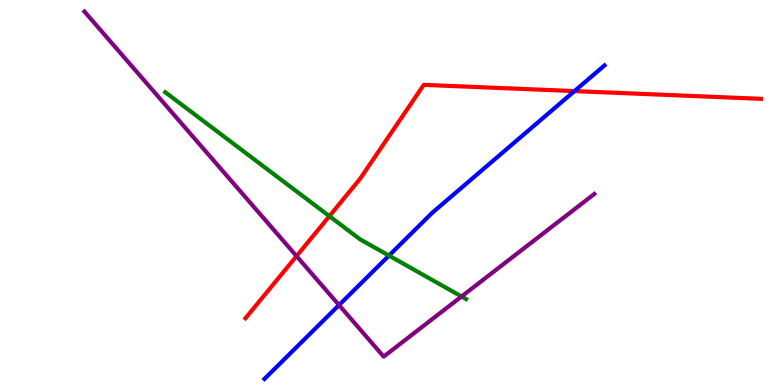[{'lines': ['blue', 'red'], 'intersections': [{'x': 7.41, 'y': 7.63}]}, {'lines': ['green', 'red'], 'intersections': [{'x': 4.25, 'y': 4.39}]}, {'lines': ['purple', 'red'], 'intersections': [{'x': 3.83, 'y': 3.35}]}, {'lines': ['blue', 'green'], 'intersections': [{'x': 5.02, 'y': 3.36}]}, {'lines': ['blue', 'purple'], 'intersections': [{'x': 4.37, 'y': 2.08}]}, {'lines': ['green', 'purple'], 'intersections': [{'x': 5.96, 'y': 2.3}]}]